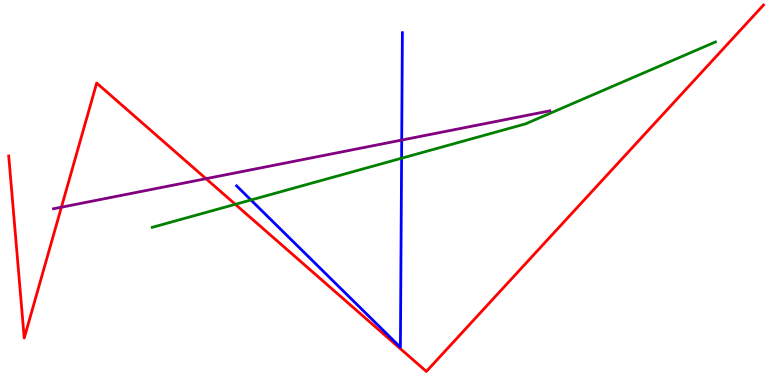[{'lines': ['blue', 'red'], 'intersections': []}, {'lines': ['green', 'red'], 'intersections': [{'x': 3.04, 'y': 4.69}]}, {'lines': ['purple', 'red'], 'intersections': [{'x': 0.792, 'y': 4.62}, {'x': 2.66, 'y': 5.36}]}, {'lines': ['blue', 'green'], 'intersections': [{'x': 3.24, 'y': 4.81}, {'x': 5.18, 'y': 5.89}]}, {'lines': ['blue', 'purple'], 'intersections': [{'x': 5.18, 'y': 6.36}]}, {'lines': ['green', 'purple'], 'intersections': []}]